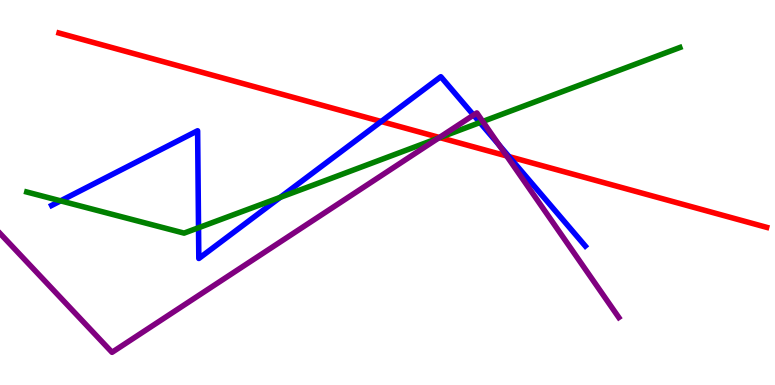[{'lines': ['blue', 'red'], 'intersections': [{'x': 4.92, 'y': 6.84}, {'x': 6.57, 'y': 5.93}]}, {'lines': ['green', 'red'], 'intersections': [{'x': 5.67, 'y': 6.43}]}, {'lines': ['purple', 'red'], 'intersections': [{'x': 5.67, 'y': 6.43}, {'x': 6.54, 'y': 5.95}]}, {'lines': ['blue', 'green'], 'intersections': [{'x': 0.782, 'y': 4.78}, {'x': 2.56, 'y': 4.08}, {'x': 3.62, 'y': 4.87}, {'x': 6.19, 'y': 6.82}]}, {'lines': ['blue', 'purple'], 'intersections': [{'x': 6.11, 'y': 7.01}, {'x': 6.44, 'y': 6.23}]}, {'lines': ['green', 'purple'], 'intersections': [{'x': 5.66, 'y': 6.41}, {'x': 6.23, 'y': 6.84}]}]